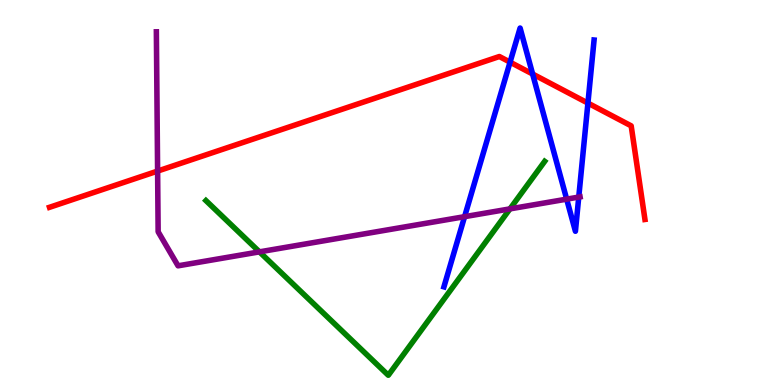[{'lines': ['blue', 'red'], 'intersections': [{'x': 6.58, 'y': 8.39}, {'x': 6.87, 'y': 8.08}, {'x': 7.59, 'y': 7.32}]}, {'lines': ['green', 'red'], 'intersections': []}, {'lines': ['purple', 'red'], 'intersections': [{'x': 2.03, 'y': 5.56}]}, {'lines': ['blue', 'green'], 'intersections': []}, {'lines': ['blue', 'purple'], 'intersections': [{'x': 5.99, 'y': 4.37}, {'x': 7.31, 'y': 4.83}, {'x': 7.47, 'y': 4.88}]}, {'lines': ['green', 'purple'], 'intersections': [{'x': 3.35, 'y': 3.46}, {'x': 6.58, 'y': 4.57}]}]